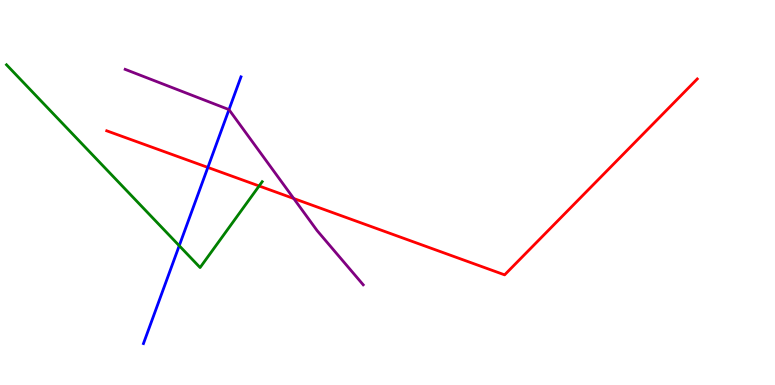[{'lines': ['blue', 'red'], 'intersections': [{'x': 2.68, 'y': 5.65}]}, {'lines': ['green', 'red'], 'intersections': [{'x': 3.34, 'y': 5.17}]}, {'lines': ['purple', 'red'], 'intersections': [{'x': 3.79, 'y': 4.84}]}, {'lines': ['blue', 'green'], 'intersections': [{'x': 2.31, 'y': 3.62}]}, {'lines': ['blue', 'purple'], 'intersections': [{'x': 2.95, 'y': 7.15}]}, {'lines': ['green', 'purple'], 'intersections': []}]